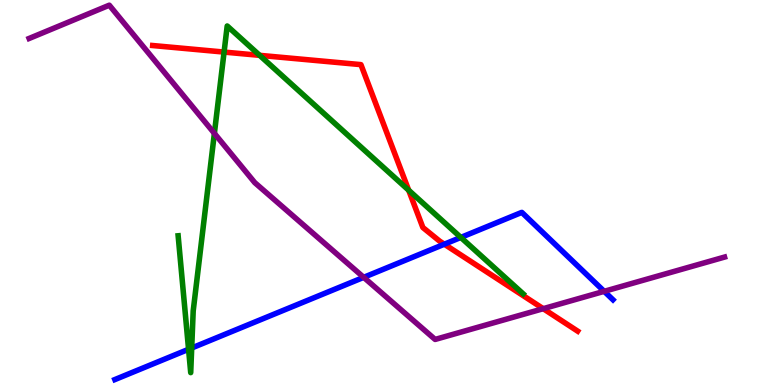[{'lines': ['blue', 'red'], 'intersections': [{'x': 5.73, 'y': 3.66}]}, {'lines': ['green', 'red'], 'intersections': [{'x': 2.89, 'y': 8.65}, {'x': 3.35, 'y': 8.56}, {'x': 5.27, 'y': 5.06}]}, {'lines': ['purple', 'red'], 'intersections': [{'x': 7.01, 'y': 1.98}]}, {'lines': ['blue', 'green'], 'intersections': [{'x': 2.43, 'y': 0.928}, {'x': 2.47, 'y': 0.961}, {'x': 5.95, 'y': 3.83}]}, {'lines': ['blue', 'purple'], 'intersections': [{'x': 4.69, 'y': 2.8}, {'x': 7.8, 'y': 2.43}]}, {'lines': ['green', 'purple'], 'intersections': [{'x': 2.77, 'y': 6.54}]}]